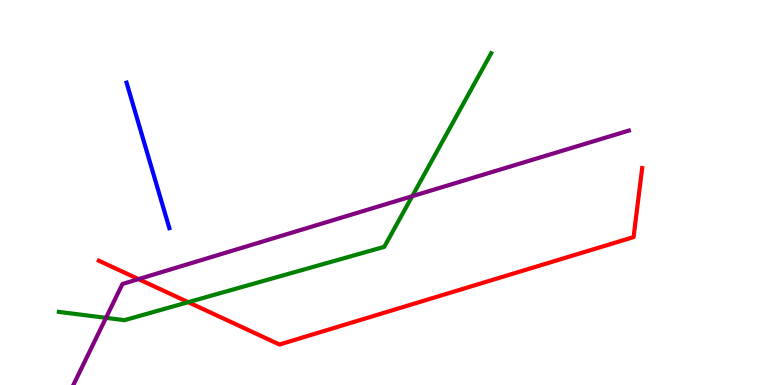[{'lines': ['blue', 'red'], 'intersections': []}, {'lines': ['green', 'red'], 'intersections': [{'x': 2.43, 'y': 2.15}]}, {'lines': ['purple', 'red'], 'intersections': [{'x': 1.79, 'y': 2.75}]}, {'lines': ['blue', 'green'], 'intersections': []}, {'lines': ['blue', 'purple'], 'intersections': []}, {'lines': ['green', 'purple'], 'intersections': [{'x': 1.37, 'y': 1.74}, {'x': 5.32, 'y': 4.9}]}]